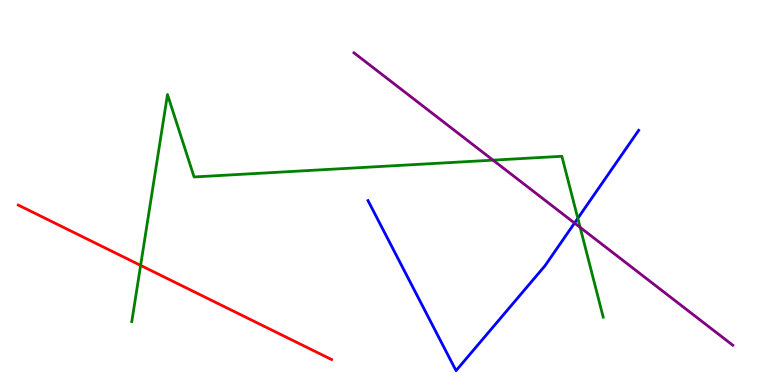[{'lines': ['blue', 'red'], 'intersections': []}, {'lines': ['green', 'red'], 'intersections': [{'x': 1.81, 'y': 3.11}]}, {'lines': ['purple', 'red'], 'intersections': []}, {'lines': ['blue', 'green'], 'intersections': [{'x': 7.46, 'y': 4.33}]}, {'lines': ['blue', 'purple'], 'intersections': [{'x': 7.41, 'y': 4.21}]}, {'lines': ['green', 'purple'], 'intersections': [{'x': 6.36, 'y': 5.84}, {'x': 7.49, 'y': 4.09}]}]